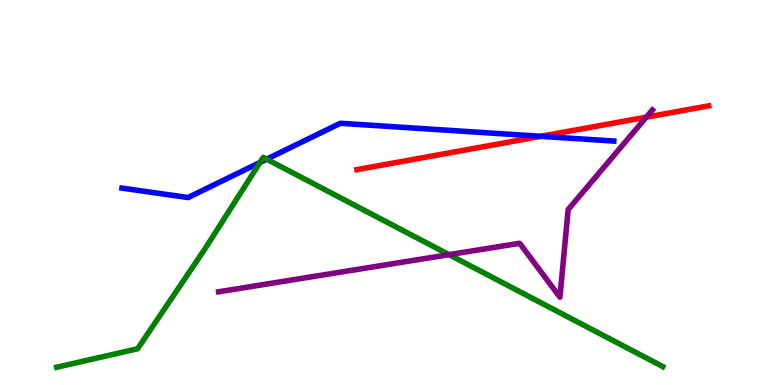[{'lines': ['blue', 'red'], 'intersections': [{'x': 6.98, 'y': 6.46}]}, {'lines': ['green', 'red'], 'intersections': []}, {'lines': ['purple', 'red'], 'intersections': [{'x': 8.34, 'y': 6.96}]}, {'lines': ['blue', 'green'], 'intersections': [{'x': 3.36, 'y': 5.78}, {'x': 3.44, 'y': 5.87}]}, {'lines': ['blue', 'purple'], 'intersections': []}, {'lines': ['green', 'purple'], 'intersections': [{'x': 5.79, 'y': 3.39}]}]